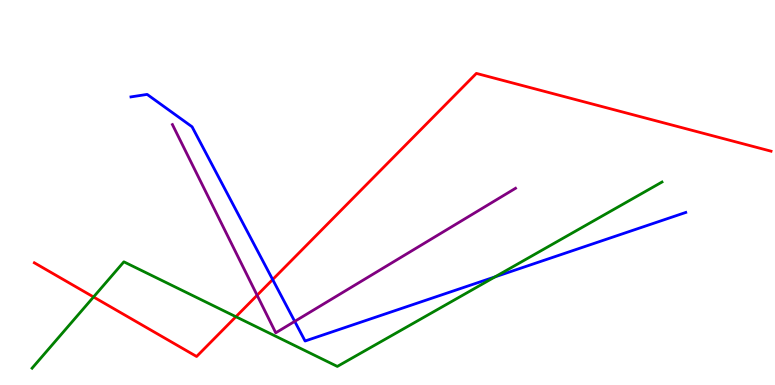[{'lines': ['blue', 'red'], 'intersections': [{'x': 3.52, 'y': 2.74}]}, {'lines': ['green', 'red'], 'intersections': [{'x': 1.21, 'y': 2.29}, {'x': 3.04, 'y': 1.77}]}, {'lines': ['purple', 'red'], 'intersections': [{'x': 3.32, 'y': 2.33}]}, {'lines': ['blue', 'green'], 'intersections': [{'x': 6.39, 'y': 2.81}]}, {'lines': ['blue', 'purple'], 'intersections': [{'x': 3.8, 'y': 1.65}]}, {'lines': ['green', 'purple'], 'intersections': []}]